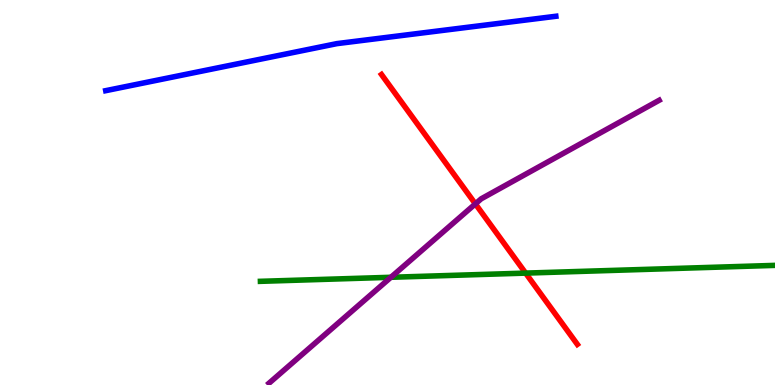[{'lines': ['blue', 'red'], 'intersections': []}, {'lines': ['green', 'red'], 'intersections': [{'x': 6.78, 'y': 2.91}]}, {'lines': ['purple', 'red'], 'intersections': [{'x': 6.13, 'y': 4.7}]}, {'lines': ['blue', 'green'], 'intersections': []}, {'lines': ['blue', 'purple'], 'intersections': []}, {'lines': ['green', 'purple'], 'intersections': [{'x': 5.04, 'y': 2.8}]}]